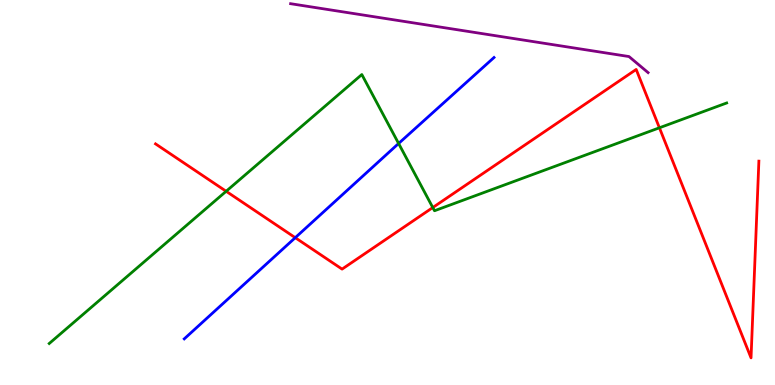[{'lines': ['blue', 'red'], 'intersections': [{'x': 3.81, 'y': 3.83}]}, {'lines': ['green', 'red'], 'intersections': [{'x': 2.92, 'y': 5.03}, {'x': 5.58, 'y': 4.61}, {'x': 8.51, 'y': 6.68}]}, {'lines': ['purple', 'red'], 'intersections': []}, {'lines': ['blue', 'green'], 'intersections': [{'x': 5.14, 'y': 6.27}]}, {'lines': ['blue', 'purple'], 'intersections': []}, {'lines': ['green', 'purple'], 'intersections': []}]